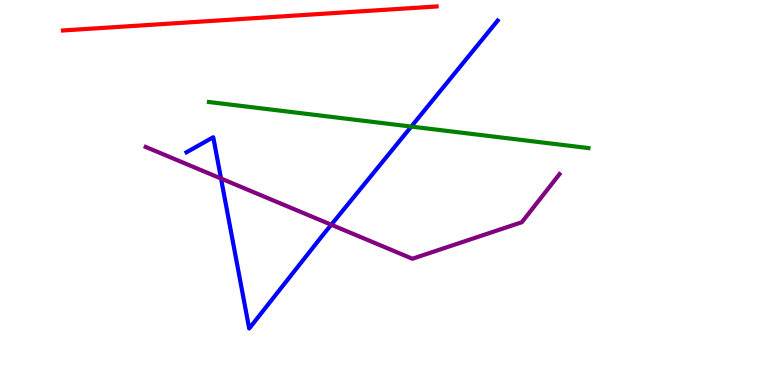[{'lines': ['blue', 'red'], 'intersections': []}, {'lines': ['green', 'red'], 'intersections': []}, {'lines': ['purple', 'red'], 'intersections': []}, {'lines': ['blue', 'green'], 'intersections': [{'x': 5.31, 'y': 6.71}]}, {'lines': ['blue', 'purple'], 'intersections': [{'x': 2.85, 'y': 5.36}, {'x': 4.27, 'y': 4.16}]}, {'lines': ['green', 'purple'], 'intersections': []}]